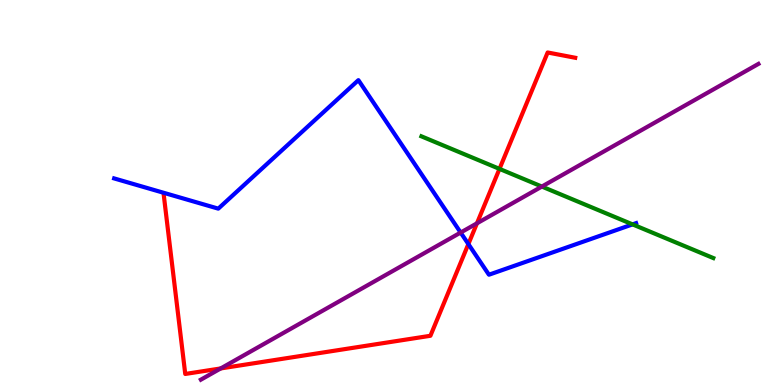[{'lines': ['blue', 'red'], 'intersections': [{'x': 6.04, 'y': 3.66}]}, {'lines': ['green', 'red'], 'intersections': [{'x': 6.44, 'y': 5.61}]}, {'lines': ['purple', 'red'], 'intersections': [{'x': 2.85, 'y': 0.43}, {'x': 6.15, 'y': 4.2}]}, {'lines': ['blue', 'green'], 'intersections': [{'x': 8.16, 'y': 4.17}]}, {'lines': ['blue', 'purple'], 'intersections': [{'x': 5.94, 'y': 3.96}]}, {'lines': ['green', 'purple'], 'intersections': [{'x': 6.99, 'y': 5.15}]}]